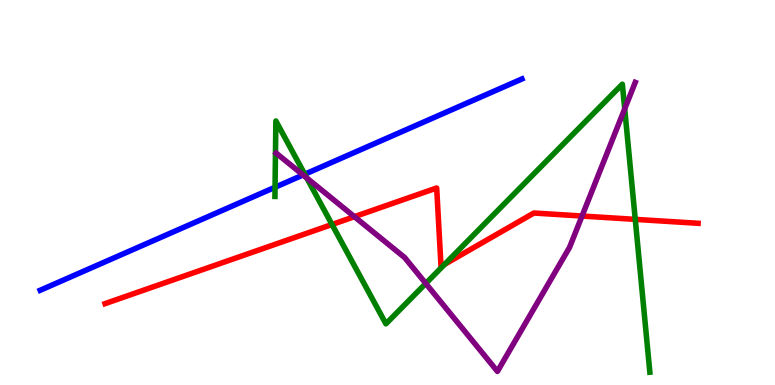[{'lines': ['blue', 'red'], 'intersections': []}, {'lines': ['green', 'red'], 'intersections': [{'x': 4.28, 'y': 4.17}, {'x': 5.74, 'y': 3.14}, {'x': 8.2, 'y': 4.3}]}, {'lines': ['purple', 'red'], 'intersections': [{'x': 4.57, 'y': 4.37}, {'x': 7.51, 'y': 4.39}]}, {'lines': ['blue', 'green'], 'intersections': [{'x': 3.55, 'y': 5.14}, {'x': 3.93, 'y': 5.47}]}, {'lines': ['blue', 'purple'], 'intersections': [{'x': 3.91, 'y': 5.46}]}, {'lines': ['green', 'purple'], 'intersections': [{'x': 3.96, 'y': 5.38}, {'x': 5.49, 'y': 2.64}, {'x': 8.06, 'y': 7.17}]}]